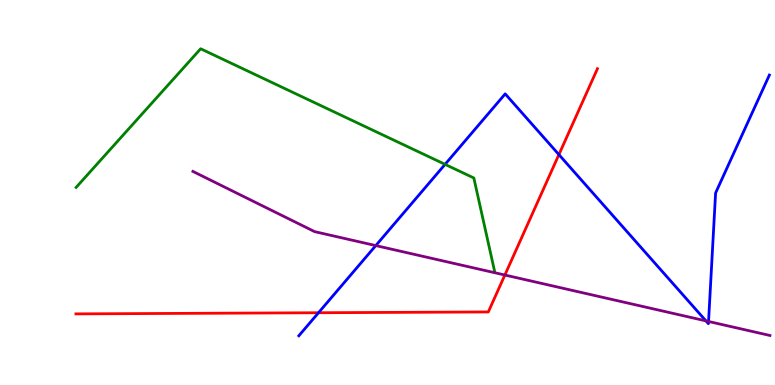[{'lines': ['blue', 'red'], 'intersections': [{'x': 4.11, 'y': 1.88}, {'x': 7.21, 'y': 5.98}]}, {'lines': ['green', 'red'], 'intersections': []}, {'lines': ['purple', 'red'], 'intersections': [{'x': 6.51, 'y': 2.86}]}, {'lines': ['blue', 'green'], 'intersections': [{'x': 5.74, 'y': 5.73}]}, {'lines': ['blue', 'purple'], 'intersections': [{'x': 4.85, 'y': 3.62}, {'x': 9.11, 'y': 1.67}, {'x': 9.14, 'y': 1.65}]}, {'lines': ['green', 'purple'], 'intersections': []}]